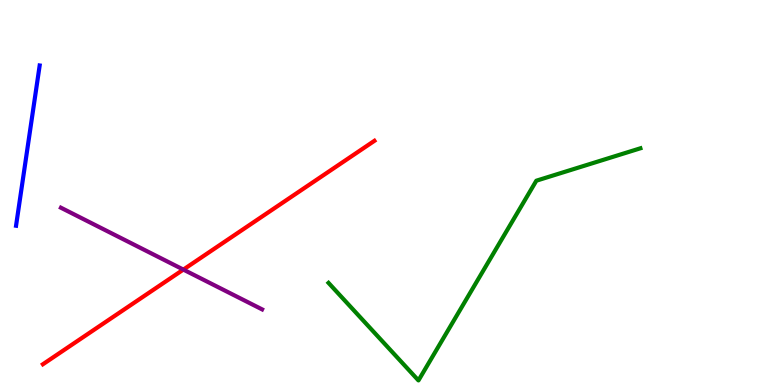[{'lines': ['blue', 'red'], 'intersections': []}, {'lines': ['green', 'red'], 'intersections': []}, {'lines': ['purple', 'red'], 'intersections': [{'x': 2.37, 'y': 3.0}]}, {'lines': ['blue', 'green'], 'intersections': []}, {'lines': ['blue', 'purple'], 'intersections': []}, {'lines': ['green', 'purple'], 'intersections': []}]